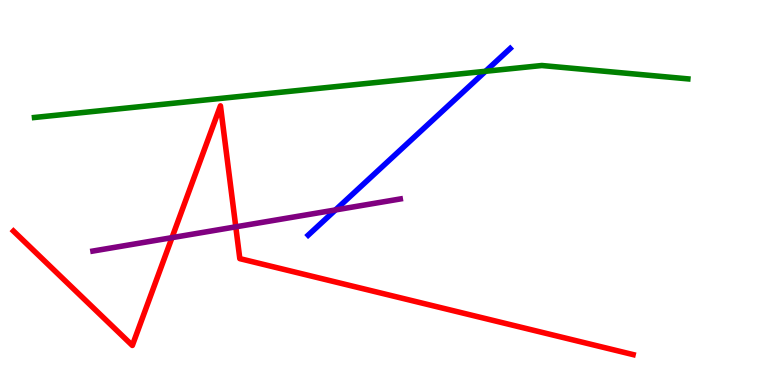[{'lines': ['blue', 'red'], 'intersections': []}, {'lines': ['green', 'red'], 'intersections': []}, {'lines': ['purple', 'red'], 'intersections': [{'x': 2.22, 'y': 3.83}, {'x': 3.04, 'y': 4.11}]}, {'lines': ['blue', 'green'], 'intersections': [{'x': 6.26, 'y': 8.15}]}, {'lines': ['blue', 'purple'], 'intersections': [{'x': 4.33, 'y': 4.55}]}, {'lines': ['green', 'purple'], 'intersections': []}]